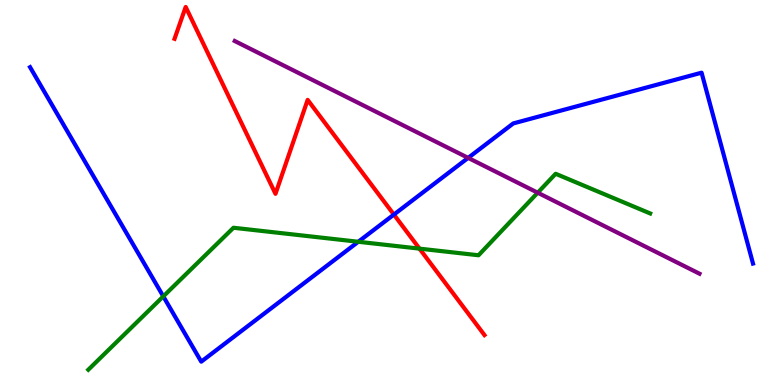[{'lines': ['blue', 'red'], 'intersections': [{'x': 5.08, 'y': 4.43}]}, {'lines': ['green', 'red'], 'intersections': [{'x': 5.41, 'y': 3.54}]}, {'lines': ['purple', 'red'], 'intersections': []}, {'lines': ['blue', 'green'], 'intersections': [{'x': 2.11, 'y': 2.3}, {'x': 4.62, 'y': 3.72}]}, {'lines': ['blue', 'purple'], 'intersections': [{'x': 6.04, 'y': 5.9}]}, {'lines': ['green', 'purple'], 'intersections': [{'x': 6.94, 'y': 4.99}]}]